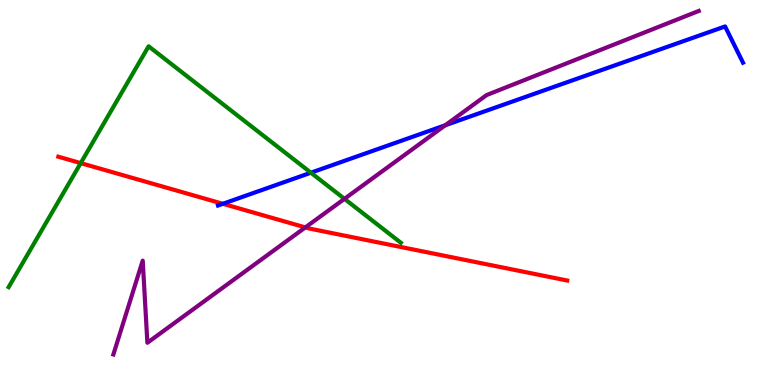[{'lines': ['blue', 'red'], 'intersections': [{'x': 2.88, 'y': 4.71}]}, {'lines': ['green', 'red'], 'intersections': [{'x': 1.04, 'y': 5.76}]}, {'lines': ['purple', 'red'], 'intersections': [{'x': 3.94, 'y': 4.09}]}, {'lines': ['blue', 'green'], 'intersections': [{'x': 4.01, 'y': 5.51}]}, {'lines': ['blue', 'purple'], 'intersections': [{'x': 5.74, 'y': 6.75}]}, {'lines': ['green', 'purple'], 'intersections': [{'x': 4.44, 'y': 4.84}]}]